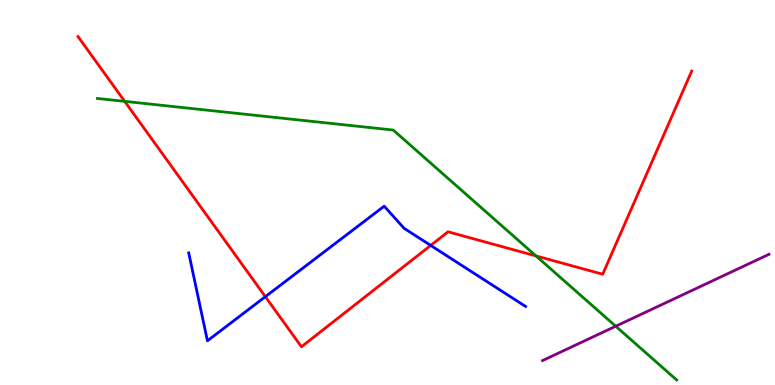[{'lines': ['blue', 'red'], 'intersections': [{'x': 3.42, 'y': 2.29}, {'x': 5.56, 'y': 3.63}]}, {'lines': ['green', 'red'], 'intersections': [{'x': 1.61, 'y': 7.37}, {'x': 6.92, 'y': 3.35}]}, {'lines': ['purple', 'red'], 'intersections': []}, {'lines': ['blue', 'green'], 'intersections': []}, {'lines': ['blue', 'purple'], 'intersections': []}, {'lines': ['green', 'purple'], 'intersections': [{'x': 7.94, 'y': 1.53}]}]